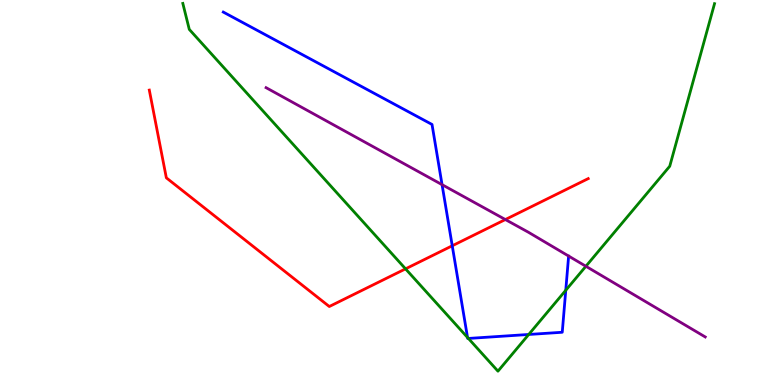[{'lines': ['blue', 'red'], 'intersections': [{'x': 5.84, 'y': 3.62}]}, {'lines': ['green', 'red'], 'intersections': [{'x': 5.23, 'y': 3.02}]}, {'lines': ['purple', 'red'], 'intersections': [{'x': 6.52, 'y': 4.3}]}, {'lines': ['blue', 'green'], 'intersections': [{'x': 6.03, 'y': 1.23}, {'x': 6.04, 'y': 1.21}, {'x': 6.82, 'y': 1.31}, {'x': 7.3, 'y': 2.46}]}, {'lines': ['blue', 'purple'], 'intersections': [{'x': 5.7, 'y': 5.2}]}, {'lines': ['green', 'purple'], 'intersections': [{'x': 7.56, 'y': 3.08}]}]